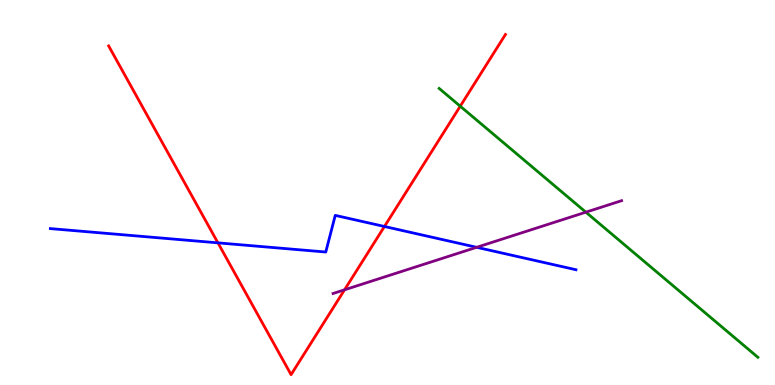[{'lines': ['blue', 'red'], 'intersections': [{'x': 2.81, 'y': 3.69}, {'x': 4.96, 'y': 4.12}]}, {'lines': ['green', 'red'], 'intersections': [{'x': 5.94, 'y': 7.24}]}, {'lines': ['purple', 'red'], 'intersections': [{'x': 4.45, 'y': 2.47}]}, {'lines': ['blue', 'green'], 'intersections': []}, {'lines': ['blue', 'purple'], 'intersections': [{'x': 6.15, 'y': 3.58}]}, {'lines': ['green', 'purple'], 'intersections': [{'x': 7.56, 'y': 4.49}]}]